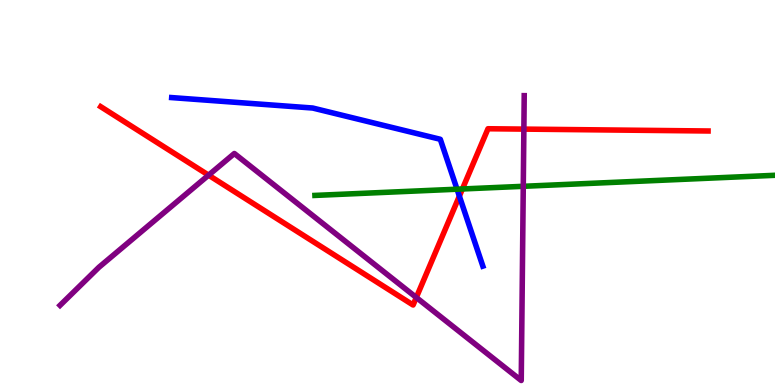[{'lines': ['blue', 'red'], 'intersections': [{'x': 5.93, 'y': 4.91}]}, {'lines': ['green', 'red'], 'intersections': [{'x': 5.97, 'y': 5.09}]}, {'lines': ['purple', 'red'], 'intersections': [{'x': 2.69, 'y': 5.45}, {'x': 5.37, 'y': 2.27}, {'x': 6.76, 'y': 6.65}]}, {'lines': ['blue', 'green'], 'intersections': [{'x': 5.9, 'y': 5.09}]}, {'lines': ['blue', 'purple'], 'intersections': []}, {'lines': ['green', 'purple'], 'intersections': [{'x': 6.75, 'y': 5.16}]}]